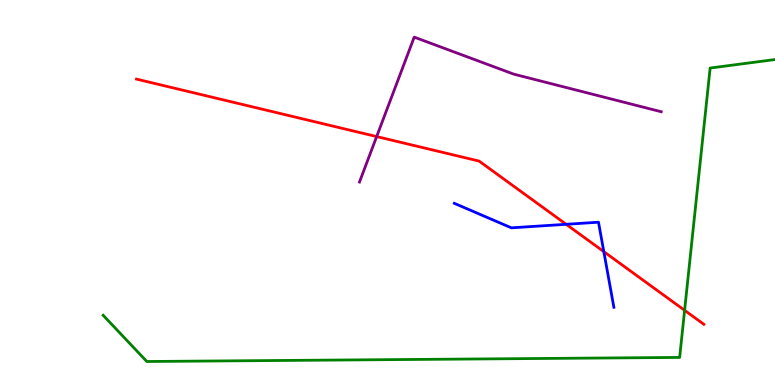[{'lines': ['blue', 'red'], 'intersections': [{'x': 7.31, 'y': 4.17}, {'x': 7.79, 'y': 3.46}]}, {'lines': ['green', 'red'], 'intersections': [{'x': 8.83, 'y': 1.94}]}, {'lines': ['purple', 'red'], 'intersections': [{'x': 4.86, 'y': 6.45}]}, {'lines': ['blue', 'green'], 'intersections': []}, {'lines': ['blue', 'purple'], 'intersections': []}, {'lines': ['green', 'purple'], 'intersections': []}]